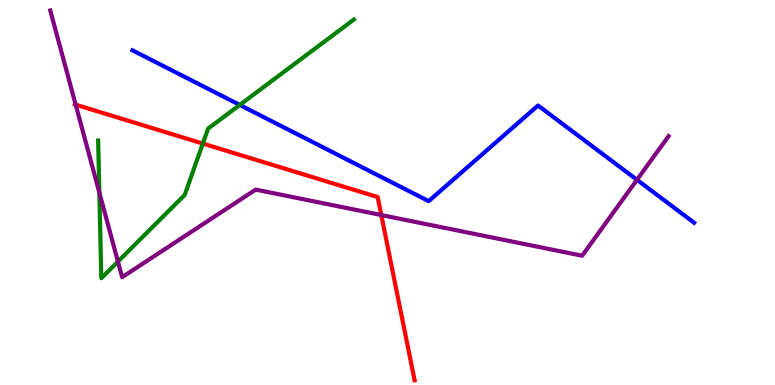[{'lines': ['blue', 'red'], 'intersections': []}, {'lines': ['green', 'red'], 'intersections': [{'x': 2.62, 'y': 6.27}]}, {'lines': ['purple', 'red'], 'intersections': [{'x': 0.976, 'y': 7.28}, {'x': 4.92, 'y': 4.41}]}, {'lines': ['blue', 'green'], 'intersections': [{'x': 3.09, 'y': 7.27}]}, {'lines': ['blue', 'purple'], 'intersections': [{'x': 8.22, 'y': 5.33}]}, {'lines': ['green', 'purple'], 'intersections': [{'x': 1.28, 'y': 5.0}, {'x': 1.52, 'y': 3.2}]}]